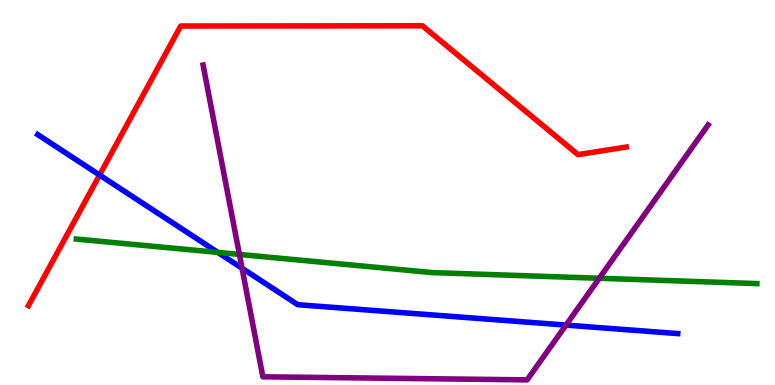[{'lines': ['blue', 'red'], 'intersections': [{'x': 1.29, 'y': 5.45}]}, {'lines': ['green', 'red'], 'intersections': []}, {'lines': ['purple', 'red'], 'intersections': []}, {'lines': ['blue', 'green'], 'intersections': [{'x': 2.81, 'y': 3.44}]}, {'lines': ['blue', 'purple'], 'intersections': [{'x': 3.12, 'y': 3.03}, {'x': 7.3, 'y': 1.56}]}, {'lines': ['green', 'purple'], 'intersections': [{'x': 3.09, 'y': 3.39}, {'x': 7.73, 'y': 2.77}]}]